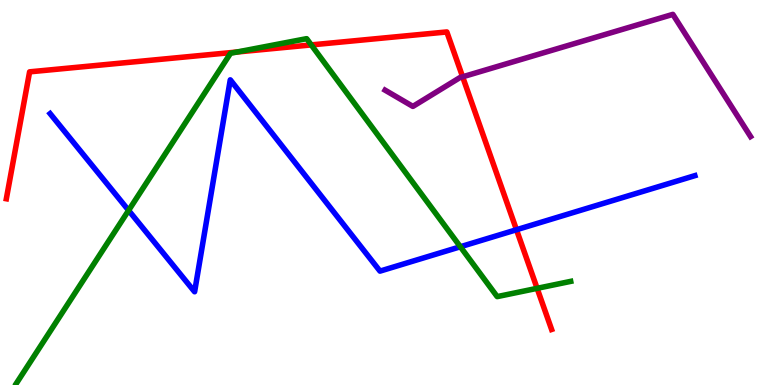[{'lines': ['blue', 'red'], 'intersections': [{'x': 6.66, 'y': 4.03}]}, {'lines': ['green', 'red'], 'intersections': [{'x': 3.06, 'y': 8.65}, {'x': 4.02, 'y': 8.83}, {'x': 6.93, 'y': 2.51}]}, {'lines': ['purple', 'red'], 'intersections': [{'x': 5.97, 'y': 8.01}]}, {'lines': ['blue', 'green'], 'intersections': [{'x': 1.66, 'y': 4.54}, {'x': 5.94, 'y': 3.59}]}, {'lines': ['blue', 'purple'], 'intersections': []}, {'lines': ['green', 'purple'], 'intersections': []}]